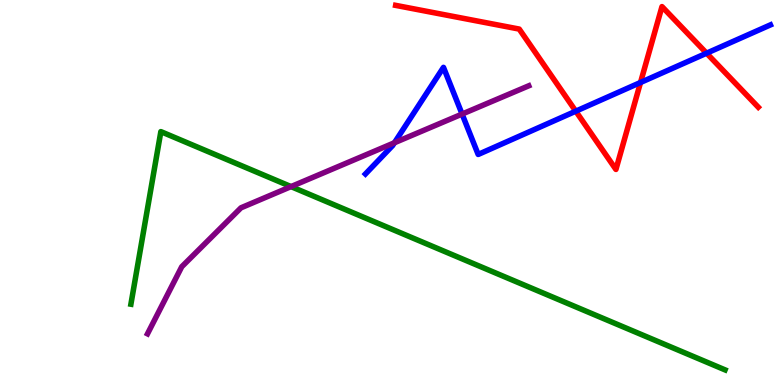[{'lines': ['blue', 'red'], 'intersections': [{'x': 7.43, 'y': 7.11}, {'x': 8.26, 'y': 7.86}, {'x': 9.12, 'y': 8.62}]}, {'lines': ['green', 'red'], 'intersections': []}, {'lines': ['purple', 'red'], 'intersections': []}, {'lines': ['blue', 'green'], 'intersections': []}, {'lines': ['blue', 'purple'], 'intersections': [{'x': 5.09, 'y': 6.29}, {'x': 5.96, 'y': 7.04}]}, {'lines': ['green', 'purple'], 'intersections': [{'x': 3.76, 'y': 5.15}]}]